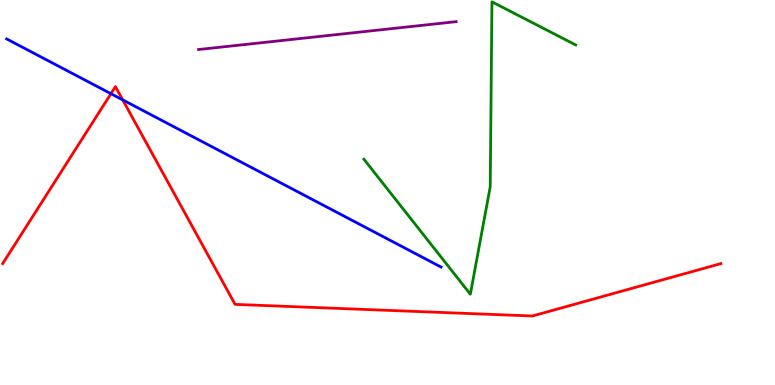[{'lines': ['blue', 'red'], 'intersections': [{'x': 1.43, 'y': 7.57}, {'x': 1.58, 'y': 7.41}]}, {'lines': ['green', 'red'], 'intersections': []}, {'lines': ['purple', 'red'], 'intersections': []}, {'lines': ['blue', 'green'], 'intersections': []}, {'lines': ['blue', 'purple'], 'intersections': []}, {'lines': ['green', 'purple'], 'intersections': []}]